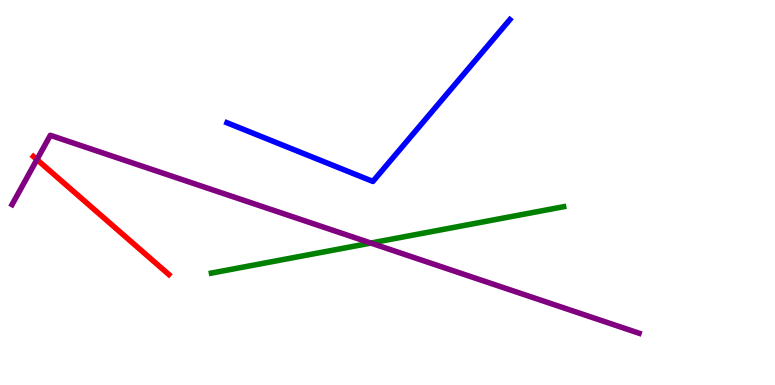[{'lines': ['blue', 'red'], 'intersections': []}, {'lines': ['green', 'red'], 'intersections': []}, {'lines': ['purple', 'red'], 'intersections': [{'x': 0.477, 'y': 5.86}]}, {'lines': ['blue', 'green'], 'intersections': []}, {'lines': ['blue', 'purple'], 'intersections': []}, {'lines': ['green', 'purple'], 'intersections': [{'x': 4.79, 'y': 3.69}]}]